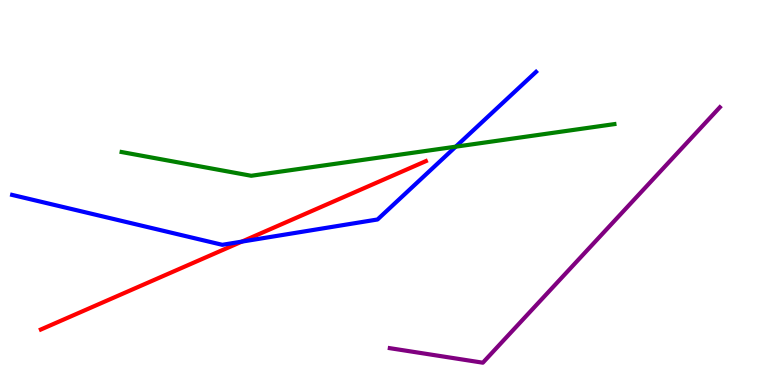[{'lines': ['blue', 'red'], 'intersections': [{'x': 3.12, 'y': 3.72}]}, {'lines': ['green', 'red'], 'intersections': []}, {'lines': ['purple', 'red'], 'intersections': []}, {'lines': ['blue', 'green'], 'intersections': [{'x': 5.88, 'y': 6.19}]}, {'lines': ['blue', 'purple'], 'intersections': []}, {'lines': ['green', 'purple'], 'intersections': []}]